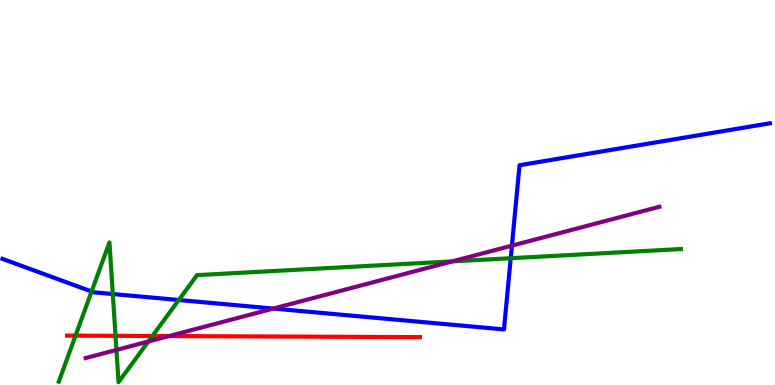[{'lines': ['blue', 'red'], 'intersections': []}, {'lines': ['green', 'red'], 'intersections': [{'x': 0.975, 'y': 1.28}, {'x': 1.49, 'y': 1.28}, {'x': 1.97, 'y': 1.27}]}, {'lines': ['purple', 'red'], 'intersections': [{'x': 2.18, 'y': 1.27}]}, {'lines': ['blue', 'green'], 'intersections': [{'x': 1.18, 'y': 2.43}, {'x': 1.46, 'y': 2.36}, {'x': 2.31, 'y': 2.21}, {'x': 6.59, 'y': 3.29}]}, {'lines': ['blue', 'purple'], 'intersections': [{'x': 3.53, 'y': 1.99}, {'x': 6.61, 'y': 3.62}]}, {'lines': ['green', 'purple'], 'intersections': [{'x': 1.5, 'y': 0.911}, {'x': 1.91, 'y': 1.13}, {'x': 5.84, 'y': 3.21}]}]